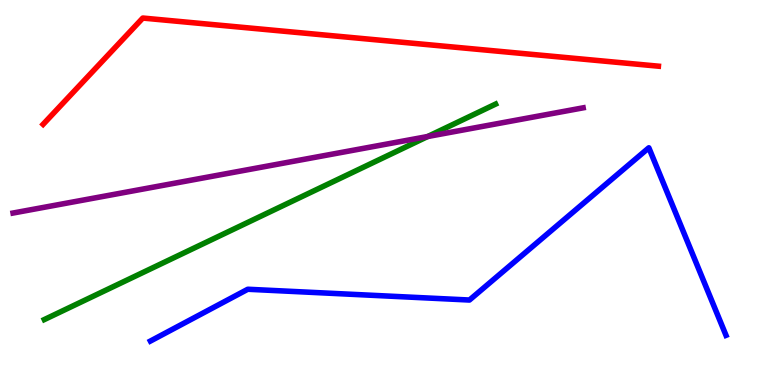[{'lines': ['blue', 'red'], 'intersections': []}, {'lines': ['green', 'red'], 'intersections': []}, {'lines': ['purple', 'red'], 'intersections': []}, {'lines': ['blue', 'green'], 'intersections': []}, {'lines': ['blue', 'purple'], 'intersections': []}, {'lines': ['green', 'purple'], 'intersections': [{'x': 5.52, 'y': 6.45}]}]